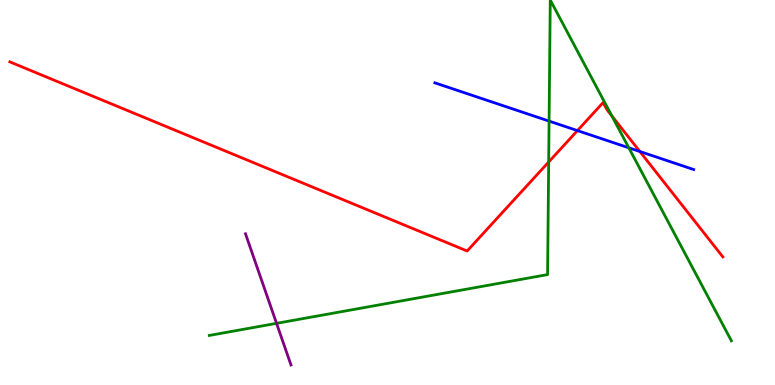[{'lines': ['blue', 'red'], 'intersections': [{'x': 7.45, 'y': 6.61}, {'x': 8.26, 'y': 6.06}]}, {'lines': ['green', 'red'], 'intersections': [{'x': 7.08, 'y': 5.79}, {'x': 7.9, 'y': 6.99}]}, {'lines': ['purple', 'red'], 'intersections': []}, {'lines': ['blue', 'green'], 'intersections': [{'x': 7.08, 'y': 6.85}, {'x': 8.11, 'y': 6.16}]}, {'lines': ['blue', 'purple'], 'intersections': []}, {'lines': ['green', 'purple'], 'intersections': [{'x': 3.57, 'y': 1.6}]}]